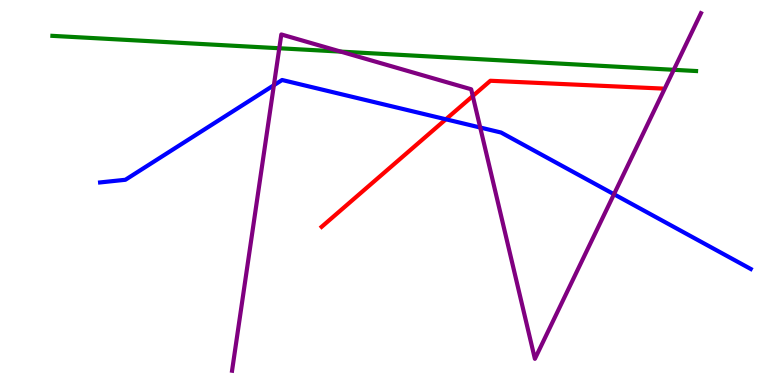[{'lines': ['blue', 'red'], 'intersections': [{'x': 5.75, 'y': 6.9}]}, {'lines': ['green', 'red'], 'intersections': []}, {'lines': ['purple', 'red'], 'intersections': [{'x': 6.1, 'y': 7.51}]}, {'lines': ['blue', 'green'], 'intersections': []}, {'lines': ['blue', 'purple'], 'intersections': [{'x': 3.53, 'y': 7.79}, {'x': 6.2, 'y': 6.69}, {'x': 7.92, 'y': 4.95}]}, {'lines': ['green', 'purple'], 'intersections': [{'x': 3.6, 'y': 8.75}, {'x': 4.4, 'y': 8.66}, {'x': 8.69, 'y': 8.19}]}]